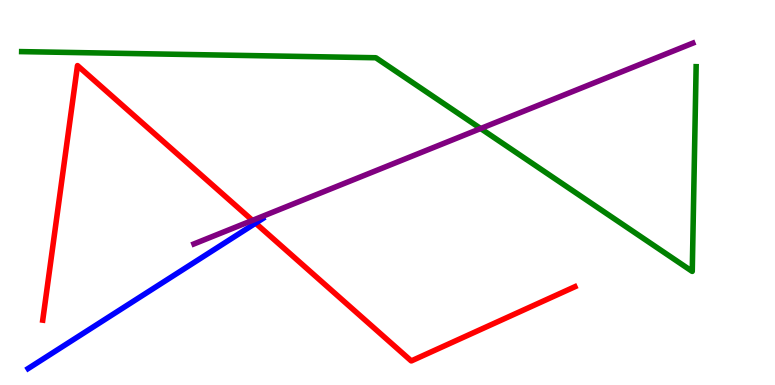[{'lines': ['blue', 'red'], 'intersections': [{'x': 3.3, 'y': 4.2}]}, {'lines': ['green', 'red'], 'intersections': []}, {'lines': ['purple', 'red'], 'intersections': [{'x': 3.26, 'y': 4.28}]}, {'lines': ['blue', 'green'], 'intersections': []}, {'lines': ['blue', 'purple'], 'intersections': []}, {'lines': ['green', 'purple'], 'intersections': [{'x': 6.2, 'y': 6.66}]}]